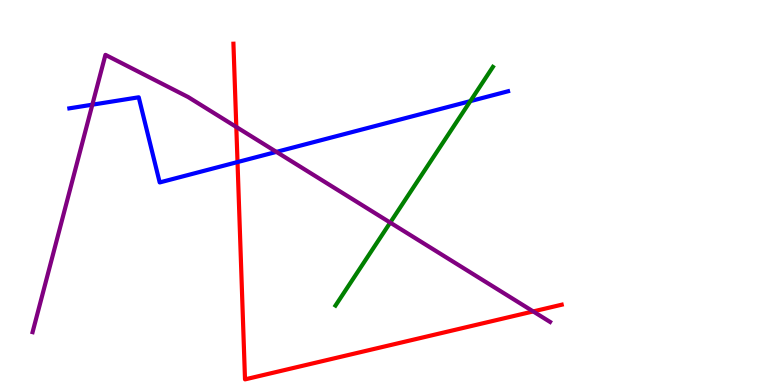[{'lines': ['blue', 'red'], 'intersections': [{'x': 3.06, 'y': 5.79}]}, {'lines': ['green', 'red'], 'intersections': []}, {'lines': ['purple', 'red'], 'intersections': [{'x': 3.05, 'y': 6.7}, {'x': 6.88, 'y': 1.91}]}, {'lines': ['blue', 'green'], 'intersections': [{'x': 6.07, 'y': 7.37}]}, {'lines': ['blue', 'purple'], 'intersections': [{'x': 1.19, 'y': 7.28}, {'x': 3.57, 'y': 6.05}]}, {'lines': ['green', 'purple'], 'intersections': [{'x': 5.04, 'y': 4.22}]}]